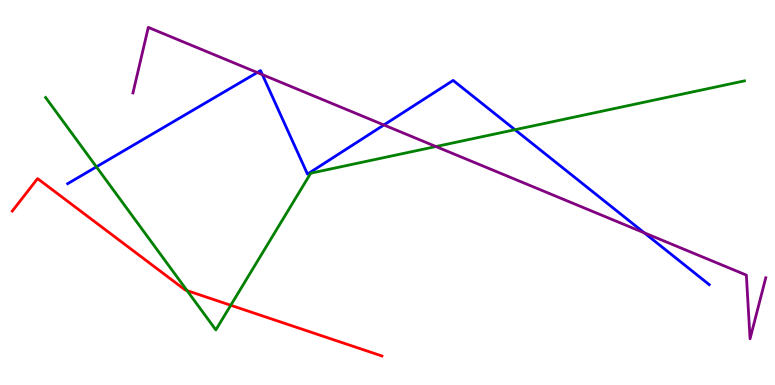[{'lines': ['blue', 'red'], 'intersections': []}, {'lines': ['green', 'red'], 'intersections': [{'x': 2.41, 'y': 2.45}, {'x': 2.98, 'y': 2.07}]}, {'lines': ['purple', 'red'], 'intersections': []}, {'lines': ['blue', 'green'], 'intersections': [{'x': 1.24, 'y': 5.67}, {'x': 6.64, 'y': 6.63}]}, {'lines': ['blue', 'purple'], 'intersections': [{'x': 3.32, 'y': 8.12}, {'x': 3.39, 'y': 8.06}, {'x': 4.95, 'y': 6.75}, {'x': 8.31, 'y': 3.95}]}, {'lines': ['green', 'purple'], 'intersections': [{'x': 5.63, 'y': 6.19}]}]